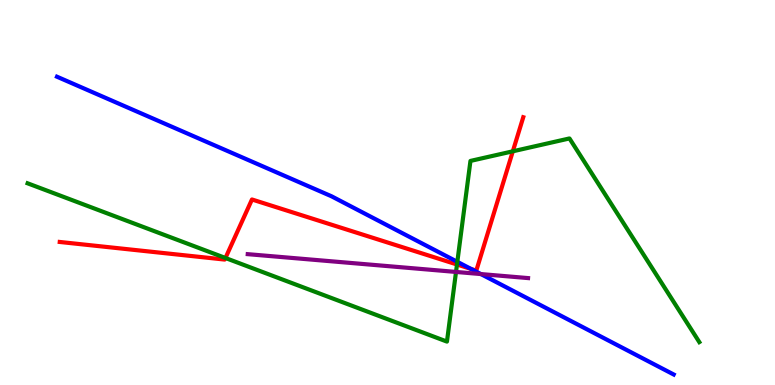[{'lines': ['blue', 'red'], 'intersections': [{'x': 6.08, 'y': 3.01}]}, {'lines': ['green', 'red'], 'intersections': [{'x': 2.91, 'y': 3.3}, {'x': 5.9, 'y': 3.13}, {'x': 6.62, 'y': 6.07}]}, {'lines': ['purple', 'red'], 'intersections': []}, {'lines': ['blue', 'green'], 'intersections': [{'x': 5.9, 'y': 3.2}]}, {'lines': ['blue', 'purple'], 'intersections': [{'x': 6.2, 'y': 2.88}]}, {'lines': ['green', 'purple'], 'intersections': [{'x': 5.88, 'y': 2.94}]}]